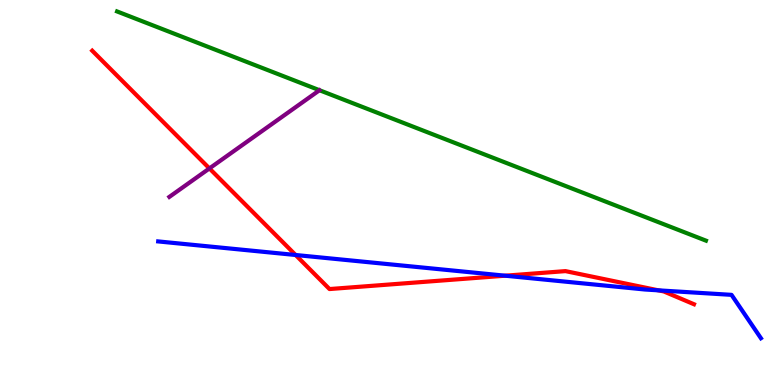[{'lines': ['blue', 'red'], 'intersections': [{'x': 3.81, 'y': 3.38}, {'x': 6.52, 'y': 2.84}, {'x': 8.5, 'y': 2.46}]}, {'lines': ['green', 'red'], 'intersections': []}, {'lines': ['purple', 'red'], 'intersections': [{'x': 2.7, 'y': 5.63}]}, {'lines': ['blue', 'green'], 'intersections': []}, {'lines': ['blue', 'purple'], 'intersections': []}, {'lines': ['green', 'purple'], 'intersections': []}]